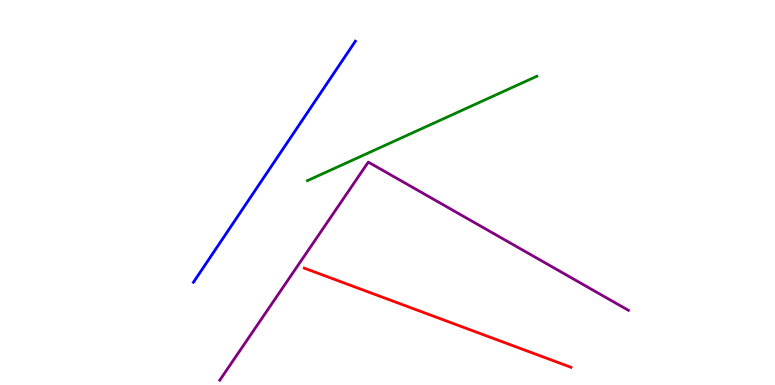[{'lines': ['blue', 'red'], 'intersections': []}, {'lines': ['green', 'red'], 'intersections': []}, {'lines': ['purple', 'red'], 'intersections': []}, {'lines': ['blue', 'green'], 'intersections': []}, {'lines': ['blue', 'purple'], 'intersections': []}, {'lines': ['green', 'purple'], 'intersections': []}]